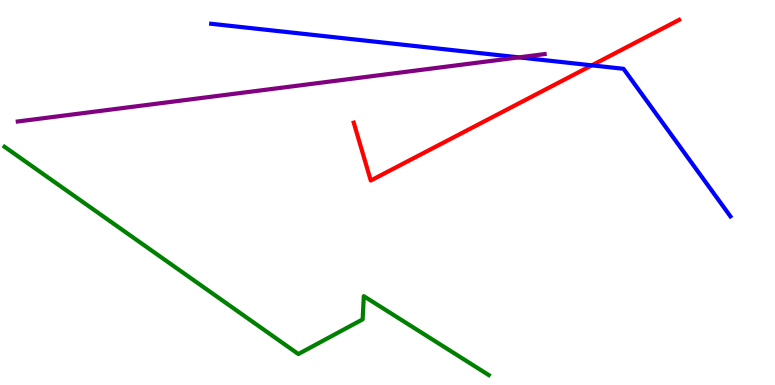[{'lines': ['blue', 'red'], 'intersections': [{'x': 7.64, 'y': 8.3}]}, {'lines': ['green', 'red'], 'intersections': []}, {'lines': ['purple', 'red'], 'intersections': []}, {'lines': ['blue', 'green'], 'intersections': []}, {'lines': ['blue', 'purple'], 'intersections': [{'x': 6.7, 'y': 8.51}]}, {'lines': ['green', 'purple'], 'intersections': []}]